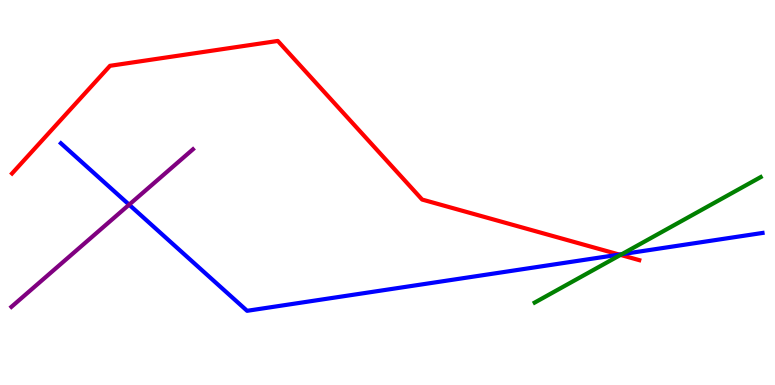[{'lines': ['blue', 'red'], 'intersections': [{'x': 7.99, 'y': 3.39}]}, {'lines': ['green', 'red'], 'intersections': [{'x': 8.01, 'y': 3.38}]}, {'lines': ['purple', 'red'], 'intersections': []}, {'lines': ['blue', 'green'], 'intersections': [{'x': 8.02, 'y': 3.4}]}, {'lines': ['blue', 'purple'], 'intersections': [{'x': 1.67, 'y': 4.68}]}, {'lines': ['green', 'purple'], 'intersections': []}]